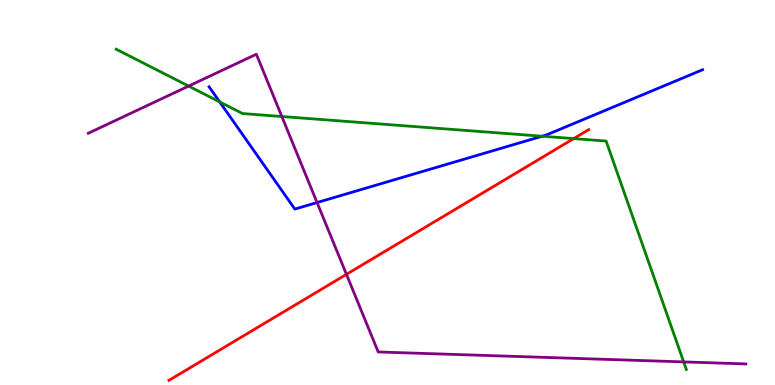[{'lines': ['blue', 'red'], 'intersections': []}, {'lines': ['green', 'red'], 'intersections': [{'x': 7.4, 'y': 6.4}]}, {'lines': ['purple', 'red'], 'intersections': [{'x': 4.47, 'y': 2.87}]}, {'lines': ['blue', 'green'], 'intersections': [{'x': 2.83, 'y': 7.35}, {'x': 7.0, 'y': 6.46}]}, {'lines': ['blue', 'purple'], 'intersections': [{'x': 4.09, 'y': 4.74}]}, {'lines': ['green', 'purple'], 'intersections': [{'x': 2.43, 'y': 7.76}, {'x': 3.64, 'y': 6.97}, {'x': 8.82, 'y': 0.6}]}]